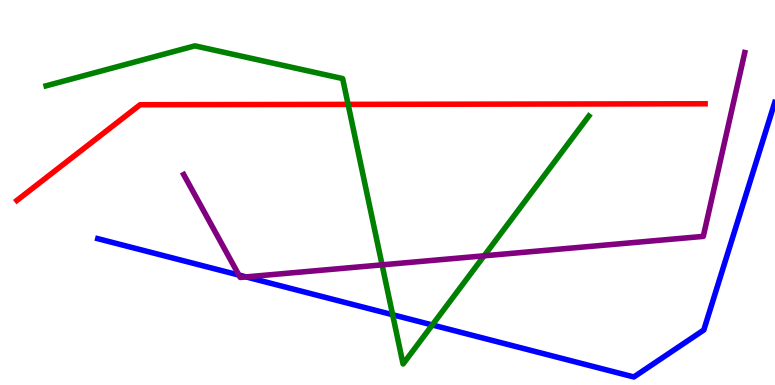[{'lines': ['blue', 'red'], 'intersections': []}, {'lines': ['green', 'red'], 'intersections': [{'x': 4.49, 'y': 7.29}]}, {'lines': ['purple', 'red'], 'intersections': []}, {'lines': ['blue', 'green'], 'intersections': [{'x': 5.07, 'y': 1.83}, {'x': 5.58, 'y': 1.56}]}, {'lines': ['blue', 'purple'], 'intersections': [{'x': 3.08, 'y': 2.86}, {'x': 3.17, 'y': 2.81}]}, {'lines': ['green', 'purple'], 'intersections': [{'x': 4.93, 'y': 3.12}, {'x': 6.25, 'y': 3.36}]}]